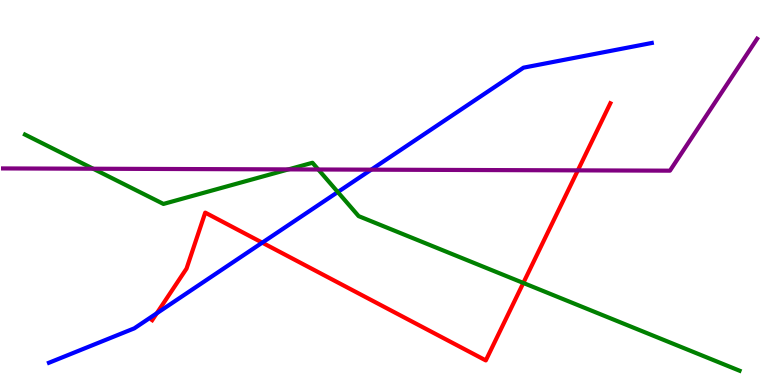[{'lines': ['blue', 'red'], 'intersections': [{'x': 2.02, 'y': 1.86}, {'x': 3.38, 'y': 3.7}]}, {'lines': ['green', 'red'], 'intersections': [{'x': 6.75, 'y': 2.65}]}, {'lines': ['purple', 'red'], 'intersections': [{'x': 7.46, 'y': 5.57}]}, {'lines': ['blue', 'green'], 'intersections': [{'x': 4.36, 'y': 5.01}]}, {'lines': ['blue', 'purple'], 'intersections': [{'x': 4.79, 'y': 5.59}]}, {'lines': ['green', 'purple'], 'intersections': [{'x': 1.2, 'y': 5.62}, {'x': 3.72, 'y': 5.6}, {'x': 4.11, 'y': 5.6}]}]